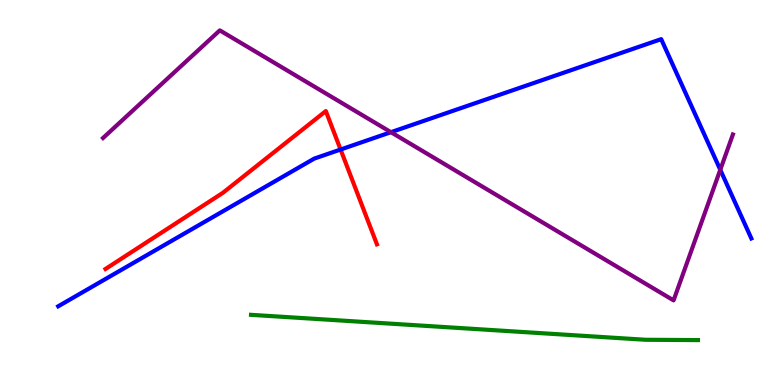[{'lines': ['blue', 'red'], 'intersections': [{'x': 4.39, 'y': 6.12}]}, {'lines': ['green', 'red'], 'intersections': []}, {'lines': ['purple', 'red'], 'intersections': []}, {'lines': ['blue', 'green'], 'intersections': []}, {'lines': ['blue', 'purple'], 'intersections': [{'x': 5.04, 'y': 6.57}, {'x': 9.29, 'y': 5.59}]}, {'lines': ['green', 'purple'], 'intersections': []}]